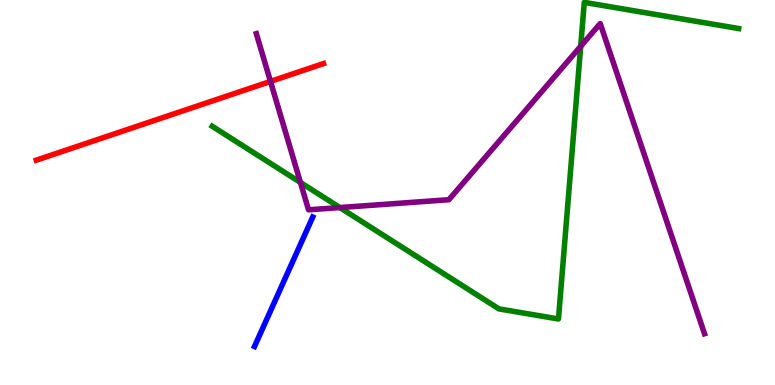[{'lines': ['blue', 'red'], 'intersections': []}, {'lines': ['green', 'red'], 'intersections': []}, {'lines': ['purple', 'red'], 'intersections': [{'x': 3.49, 'y': 7.89}]}, {'lines': ['blue', 'green'], 'intersections': []}, {'lines': ['blue', 'purple'], 'intersections': []}, {'lines': ['green', 'purple'], 'intersections': [{'x': 3.88, 'y': 5.26}, {'x': 4.39, 'y': 4.61}, {'x': 7.49, 'y': 8.8}]}]